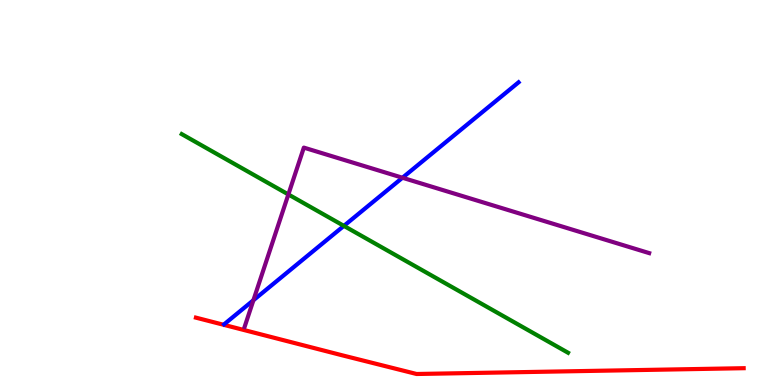[{'lines': ['blue', 'red'], 'intersections': []}, {'lines': ['green', 'red'], 'intersections': []}, {'lines': ['purple', 'red'], 'intersections': []}, {'lines': ['blue', 'green'], 'intersections': [{'x': 4.44, 'y': 4.13}]}, {'lines': ['blue', 'purple'], 'intersections': [{'x': 3.27, 'y': 2.2}, {'x': 5.19, 'y': 5.38}]}, {'lines': ['green', 'purple'], 'intersections': [{'x': 3.72, 'y': 4.95}]}]